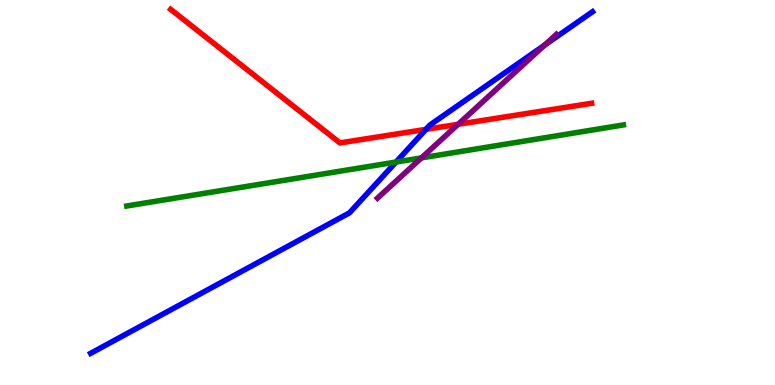[{'lines': ['blue', 'red'], 'intersections': [{'x': 5.5, 'y': 6.64}]}, {'lines': ['green', 'red'], 'intersections': []}, {'lines': ['purple', 'red'], 'intersections': [{'x': 5.91, 'y': 6.77}]}, {'lines': ['blue', 'green'], 'intersections': [{'x': 5.11, 'y': 5.79}]}, {'lines': ['blue', 'purple'], 'intersections': [{'x': 7.03, 'y': 8.83}]}, {'lines': ['green', 'purple'], 'intersections': [{'x': 5.44, 'y': 5.9}]}]